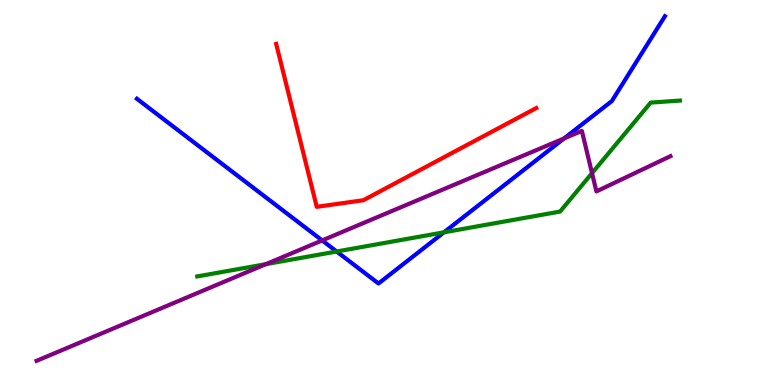[{'lines': ['blue', 'red'], 'intersections': []}, {'lines': ['green', 'red'], 'intersections': []}, {'lines': ['purple', 'red'], 'intersections': []}, {'lines': ['blue', 'green'], 'intersections': [{'x': 4.34, 'y': 3.47}, {'x': 5.73, 'y': 3.97}]}, {'lines': ['blue', 'purple'], 'intersections': [{'x': 4.16, 'y': 3.76}, {'x': 7.28, 'y': 6.4}]}, {'lines': ['green', 'purple'], 'intersections': [{'x': 3.43, 'y': 3.14}, {'x': 7.64, 'y': 5.5}]}]